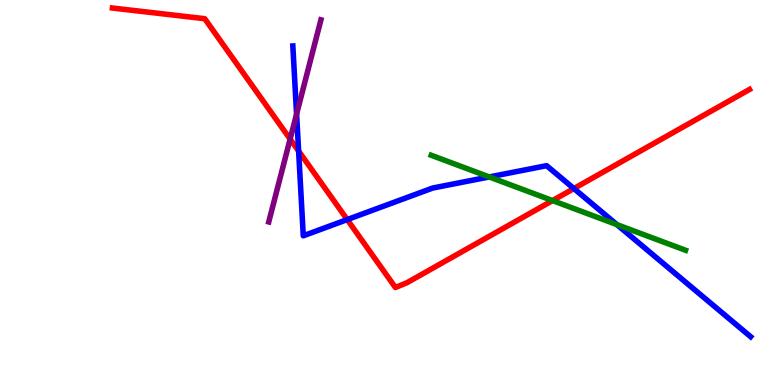[{'lines': ['blue', 'red'], 'intersections': [{'x': 3.85, 'y': 6.08}, {'x': 4.48, 'y': 4.3}, {'x': 7.41, 'y': 5.1}]}, {'lines': ['green', 'red'], 'intersections': [{'x': 7.13, 'y': 4.79}]}, {'lines': ['purple', 'red'], 'intersections': [{'x': 3.74, 'y': 6.39}]}, {'lines': ['blue', 'green'], 'intersections': [{'x': 6.31, 'y': 5.4}, {'x': 7.96, 'y': 4.17}]}, {'lines': ['blue', 'purple'], 'intersections': [{'x': 3.83, 'y': 7.04}]}, {'lines': ['green', 'purple'], 'intersections': []}]